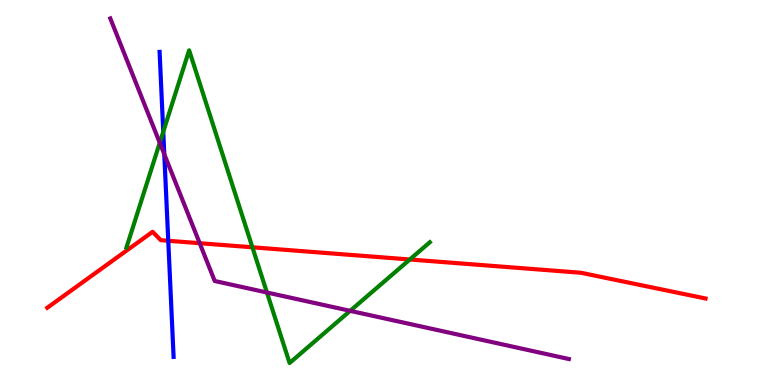[{'lines': ['blue', 'red'], 'intersections': [{'x': 2.17, 'y': 3.75}]}, {'lines': ['green', 'red'], 'intersections': [{'x': 3.26, 'y': 3.58}, {'x': 5.29, 'y': 3.26}]}, {'lines': ['purple', 'red'], 'intersections': [{'x': 2.58, 'y': 3.68}]}, {'lines': ['blue', 'green'], 'intersections': [{'x': 2.11, 'y': 6.58}]}, {'lines': ['blue', 'purple'], 'intersections': [{'x': 2.12, 'y': 6.0}]}, {'lines': ['green', 'purple'], 'intersections': [{'x': 2.06, 'y': 6.29}, {'x': 3.44, 'y': 2.4}, {'x': 4.52, 'y': 1.93}]}]